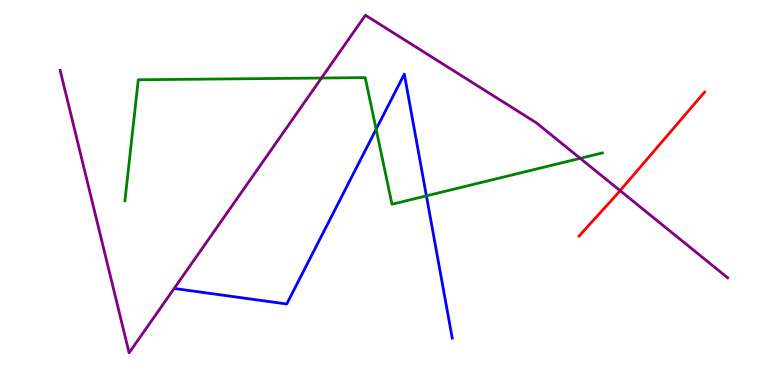[{'lines': ['blue', 'red'], 'intersections': []}, {'lines': ['green', 'red'], 'intersections': []}, {'lines': ['purple', 'red'], 'intersections': [{'x': 8.0, 'y': 5.05}]}, {'lines': ['blue', 'green'], 'intersections': [{'x': 4.85, 'y': 6.64}, {'x': 5.5, 'y': 4.91}]}, {'lines': ['blue', 'purple'], 'intersections': []}, {'lines': ['green', 'purple'], 'intersections': [{'x': 4.15, 'y': 7.97}, {'x': 7.49, 'y': 5.89}]}]